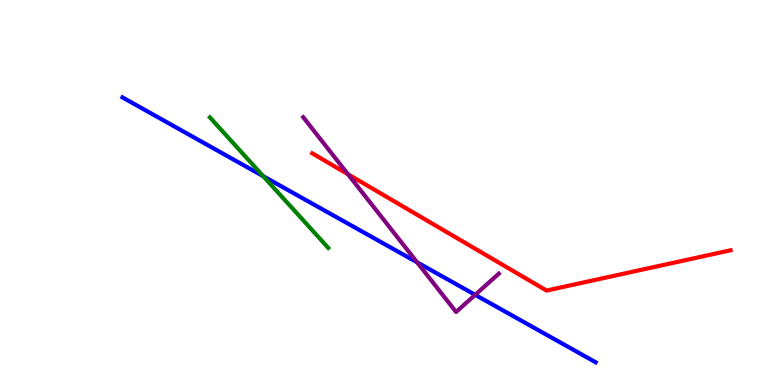[{'lines': ['blue', 'red'], 'intersections': []}, {'lines': ['green', 'red'], 'intersections': []}, {'lines': ['purple', 'red'], 'intersections': [{'x': 4.49, 'y': 5.47}]}, {'lines': ['blue', 'green'], 'intersections': [{'x': 3.4, 'y': 5.42}]}, {'lines': ['blue', 'purple'], 'intersections': [{'x': 5.38, 'y': 3.19}, {'x': 6.13, 'y': 2.34}]}, {'lines': ['green', 'purple'], 'intersections': []}]